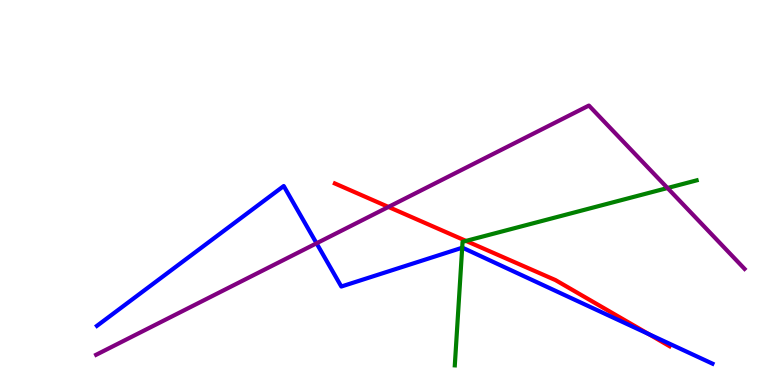[{'lines': ['blue', 'red'], 'intersections': [{'x': 8.37, 'y': 1.32}]}, {'lines': ['green', 'red'], 'intersections': [{'x': 6.01, 'y': 3.74}]}, {'lines': ['purple', 'red'], 'intersections': [{'x': 5.01, 'y': 4.63}]}, {'lines': ['blue', 'green'], 'intersections': [{'x': 5.96, 'y': 3.57}]}, {'lines': ['blue', 'purple'], 'intersections': [{'x': 4.08, 'y': 3.68}]}, {'lines': ['green', 'purple'], 'intersections': [{'x': 8.61, 'y': 5.12}]}]